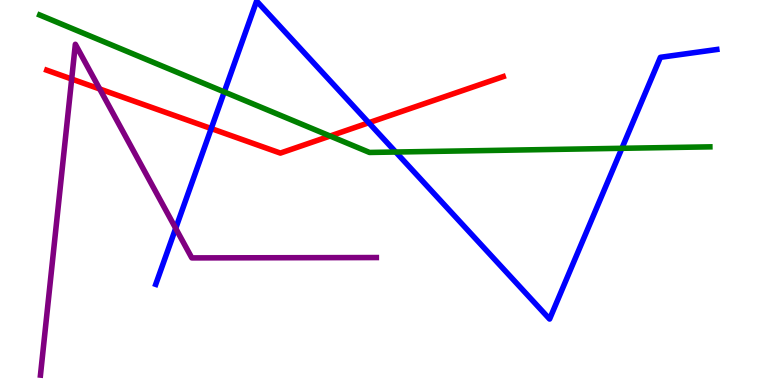[{'lines': ['blue', 'red'], 'intersections': [{'x': 2.73, 'y': 6.66}, {'x': 4.76, 'y': 6.81}]}, {'lines': ['green', 'red'], 'intersections': [{'x': 4.26, 'y': 6.47}]}, {'lines': ['purple', 'red'], 'intersections': [{'x': 0.925, 'y': 7.95}, {'x': 1.29, 'y': 7.69}]}, {'lines': ['blue', 'green'], 'intersections': [{'x': 2.89, 'y': 7.61}, {'x': 5.11, 'y': 6.05}, {'x': 8.02, 'y': 6.15}]}, {'lines': ['blue', 'purple'], 'intersections': [{'x': 2.27, 'y': 4.07}]}, {'lines': ['green', 'purple'], 'intersections': []}]